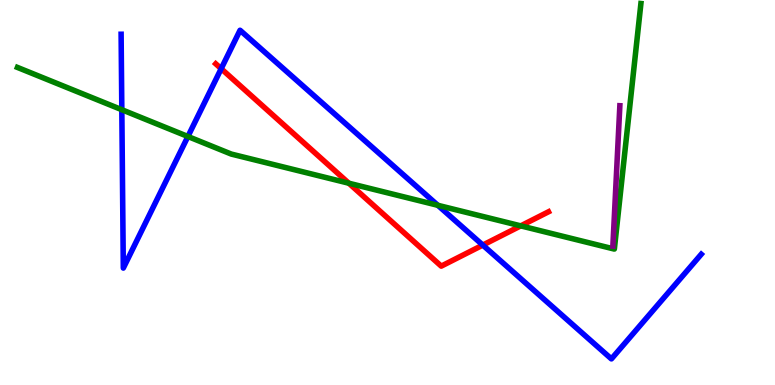[{'lines': ['blue', 'red'], 'intersections': [{'x': 2.85, 'y': 8.22}, {'x': 6.23, 'y': 3.63}]}, {'lines': ['green', 'red'], 'intersections': [{'x': 4.5, 'y': 5.24}, {'x': 6.72, 'y': 4.13}]}, {'lines': ['purple', 'red'], 'intersections': []}, {'lines': ['blue', 'green'], 'intersections': [{'x': 1.57, 'y': 7.15}, {'x': 2.42, 'y': 6.45}, {'x': 5.65, 'y': 4.67}]}, {'lines': ['blue', 'purple'], 'intersections': []}, {'lines': ['green', 'purple'], 'intersections': []}]